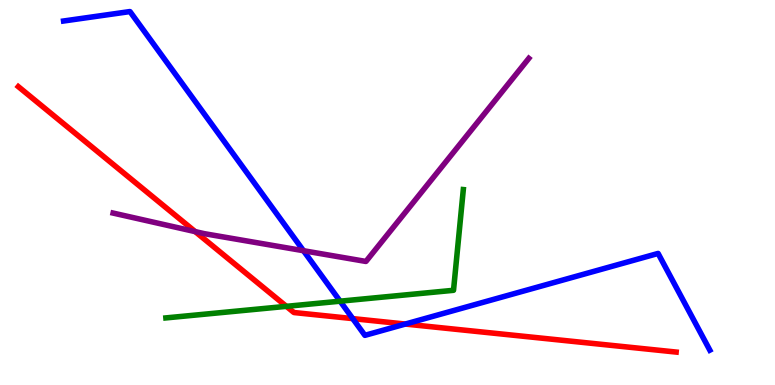[{'lines': ['blue', 'red'], 'intersections': [{'x': 4.55, 'y': 1.72}, {'x': 5.23, 'y': 1.58}]}, {'lines': ['green', 'red'], 'intersections': [{'x': 3.7, 'y': 2.04}]}, {'lines': ['purple', 'red'], 'intersections': [{'x': 2.52, 'y': 3.98}]}, {'lines': ['blue', 'green'], 'intersections': [{'x': 4.39, 'y': 2.18}]}, {'lines': ['blue', 'purple'], 'intersections': [{'x': 3.92, 'y': 3.49}]}, {'lines': ['green', 'purple'], 'intersections': []}]